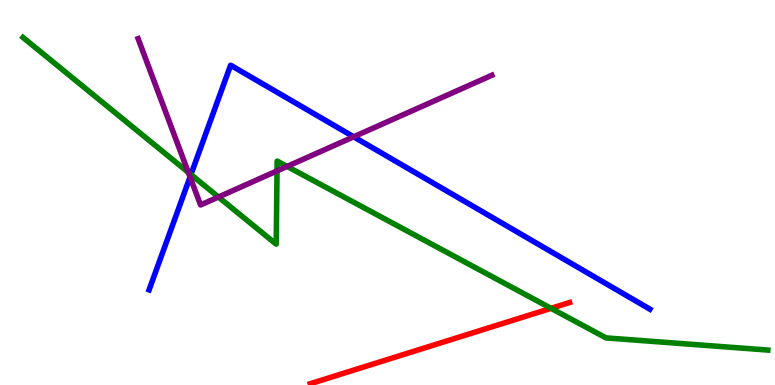[{'lines': ['blue', 'red'], 'intersections': []}, {'lines': ['green', 'red'], 'intersections': [{'x': 7.11, 'y': 1.99}]}, {'lines': ['purple', 'red'], 'intersections': []}, {'lines': ['blue', 'green'], 'intersections': [{'x': 2.46, 'y': 5.47}]}, {'lines': ['blue', 'purple'], 'intersections': [{'x': 2.45, 'y': 5.4}, {'x': 4.56, 'y': 6.45}]}, {'lines': ['green', 'purple'], 'intersections': [{'x': 2.43, 'y': 5.52}, {'x': 2.82, 'y': 4.88}, {'x': 3.57, 'y': 5.56}, {'x': 3.7, 'y': 5.68}]}]